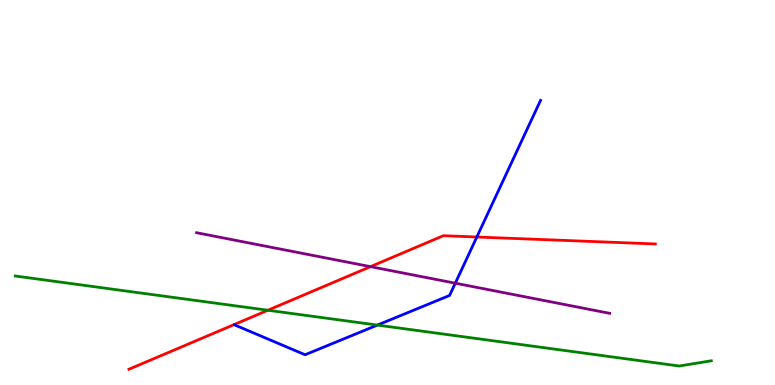[{'lines': ['blue', 'red'], 'intersections': [{'x': 6.15, 'y': 3.84}]}, {'lines': ['green', 'red'], 'intersections': [{'x': 3.46, 'y': 1.94}]}, {'lines': ['purple', 'red'], 'intersections': [{'x': 4.78, 'y': 3.07}]}, {'lines': ['blue', 'green'], 'intersections': [{'x': 4.87, 'y': 1.56}]}, {'lines': ['blue', 'purple'], 'intersections': [{'x': 5.87, 'y': 2.64}]}, {'lines': ['green', 'purple'], 'intersections': []}]